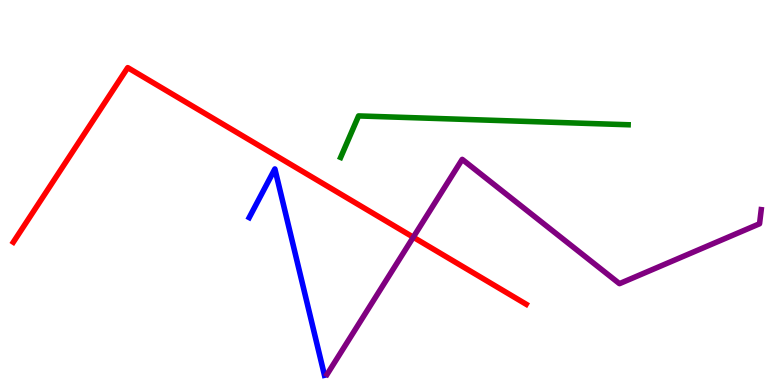[{'lines': ['blue', 'red'], 'intersections': []}, {'lines': ['green', 'red'], 'intersections': []}, {'lines': ['purple', 'red'], 'intersections': [{'x': 5.33, 'y': 3.84}]}, {'lines': ['blue', 'green'], 'intersections': []}, {'lines': ['blue', 'purple'], 'intersections': []}, {'lines': ['green', 'purple'], 'intersections': []}]